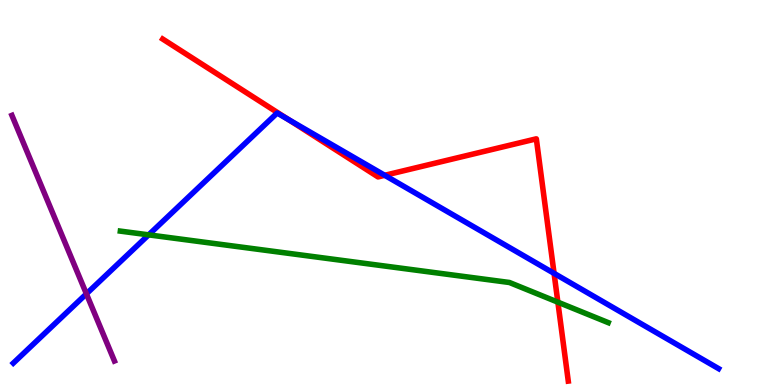[{'lines': ['blue', 'red'], 'intersections': [{'x': 3.72, 'y': 6.9}, {'x': 4.96, 'y': 5.45}, {'x': 7.15, 'y': 2.9}]}, {'lines': ['green', 'red'], 'intersections': [{'x': 7.2, 'y': 2.15}]}, {'lines': ['purple', 'red'], 'intersections': []}, {'lines': ['blue', 'green'], 'intersections': [{'x': 1.92, 'y': 3.9}]}, {'lines': ['blue', 'purple'], 'intersections': [{'x': 1.11, 'y': 2.37}]}, {'lines': ['green', 'purple'], 'intersections': []}]